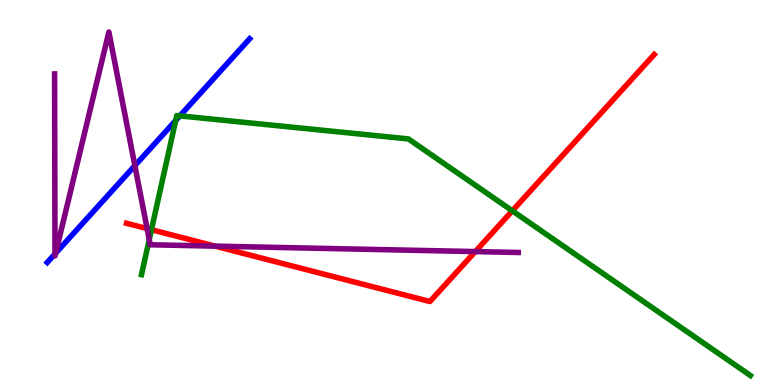[{'lines': ['blue', 'red'], 'intersections': []}, {'lines': ['green', 'red'], 'intersections': [{'x': 1.95, 'y': 4.03}, {'x': 6.61, 'y': 4.52}]}, {'lines': ['purple', 'red'], 'intersections': [{'x': 1.9, 'y': 4.06}, {'x': 2.78, 'y': 3.61}, {'x': 6.13, 'y': 3.47}]}, {'lines': ['blue', 'green'], 'intersections': [{'x': 2.27, 'y': 6.87}, {'x': 2.32, 'y': 6.99}]}, {'lines': ['blue', 'purple'], 'intersections': [{'x': 0.71, 'y': 3.41}, {'x': 0.718, 'y': 3.42}, {'x': 1.74, 'y': 5.7}]}, {'lines': ['green', 'purple'], 'intersections': [{'x': 1.93, 'y': 3.78}]}]